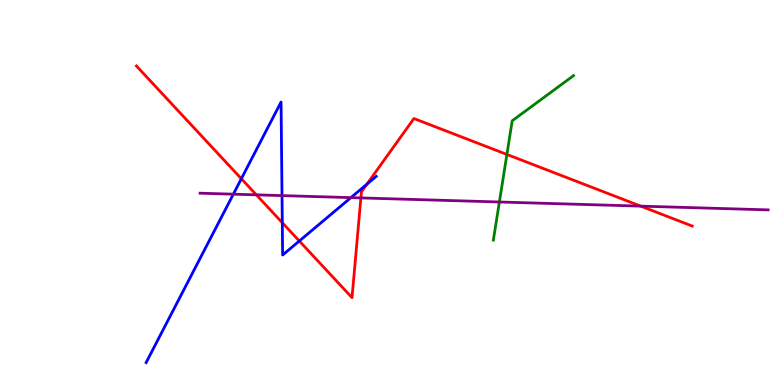[{'lines': ['blue', 'red'], 'intersections': [{'x': 3.11, 'y': 5.36}, {'x': 3.64, 'y': 4.22}, {'x': 3.86, 'y': 3.74}, {'x': 4.73, 'y': 5.21}]}, {'lines': ['green', 'red'], 'intersections': [{'x': 6.54, 'y': 5.99}]}, {'lines': ['purple', 'red'], 'intersections': [{'x': 3.31, 'y': 4.94}, {'x': 4.66, 'y': 4.86}, {'x': 8.27, 'y': 4.65}]}, {'lines': ['blue', 'green'], 'intersections': []}, {'lines': ['blue', 'purple'], 'intersections': [{'x': 3.01, 'y': 4.96}, {'x': 3.64, 'y': 4.92}, {'x': 4.53, 'y': 4.87}]}, {'lines': ['green', 'purple'], 'intersections': [{'x': 6.44, 'y': 4.75}]}]